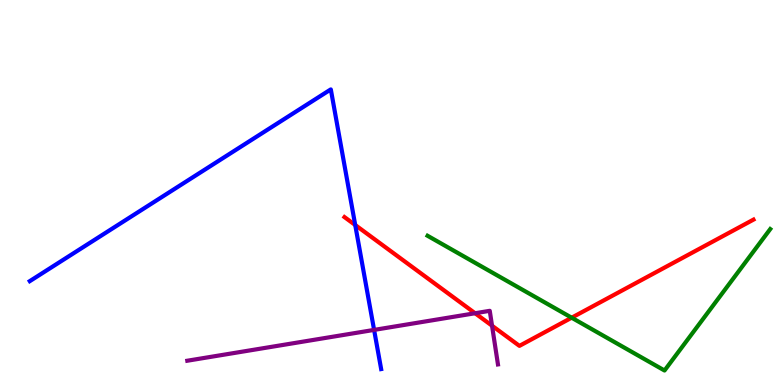[{'lines': ['blue', 'red'], 'intersections': [{'x': 4.58, 'y': 4.16}]}, {'lines': ['green', 'red'], 'intersections': [{'x': 7.38, 'y': 1.75}]}, {'lines': ['purple', 'red'], 'intersections': [{'x': 6.13, 'y': 1.86}, {'x': 6.35, 'y': 1.54}]}, {'lines': ['blue', 'green'], 'intersections': []}, {'lines': ['blue', 'purple'], 'intersections': [{'x': 4.83, 'y': 1.43}]}, {'lines': ['green', 'purple'], 'intersections': []}]